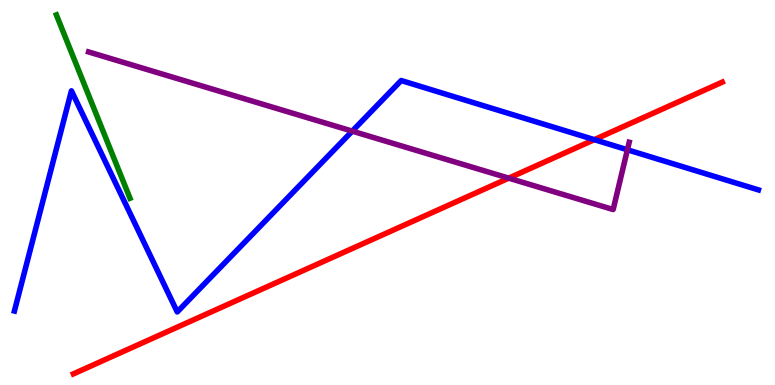[{'lines': ['blue', 'red'], 'intersections': [{'x': 7.67, 'y': 6.37}]}, {'lines': ['green', 'red'], 'intersections': []}, {'lines': ['purple', 'red'], 'intersections': [{'x': 6.56, 'y': 5.37}]}, {'lines': ['blue', 'green'], 'intersections': []}, {'lines': ['blue', 'purple'], 'intersections': [{'x': 4.54, 'y': 6.59}, {'x': 8.1, 'y': 6.11}]}, {'lines': ['green', 'purple'], 'intersections': []}]